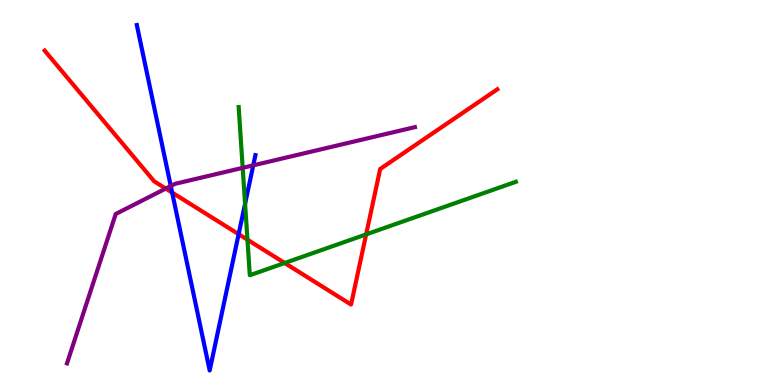[{'lines': ['blue', 'red'], 'intersections': [{'x': 2.22, 'y': 5.0}, {'x': 3.08, 'y': 3.92}]}, {'lines': ['green', 'red'], 'intersections': [{'x': 3.19, 'y': 3.77}, {'x': 3.67, 'y': 3.17}, {'x': 4.72, 'y': 3.91}]}, {'lines': ['purple', 'red'], 'intersections': [{'x': 2.14, 'y': 5.1}]}, {'lines': ['blue', 'green'], 'intersections': [{'x': 3.16, 'y': 4.71}]}, {'lines': ['blue', 'purple'], 'intersections': [{'x': 2.2, 'y': 5.17}, {'x': 3.27, 'y': 5.71}]}, {'lines': ['green', 'purple'], 'intersections': [{'x': 3.13, 'y': 5.64}]}]